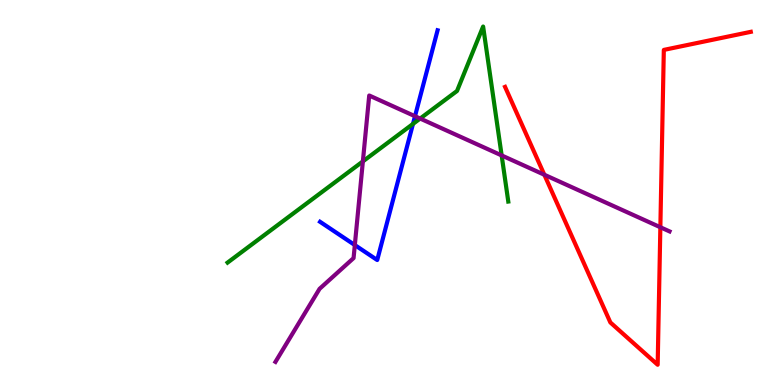[{'lines': ['blue', 'red'], 'intersections': []}, {'lines': ['green', 'red'], 'intersections': []}, {'lines': ['purple', 'red'], 'intersections': [{'x': 7.02, 'y': 5.46}, {'x': 8.52, 'y': 4.1}]}, {'lines': ['blue', 'green'], 'intersections': [{'x': 5.33, 'y': 6.78}]}, {'lines': ['blue', 'purple'], 'intersections': [{'x': 4.58, 'y': 3.64}, {'x': 5.35, 'y': 6.98}]}, {'lines': ['green', 'purple'], 'intersections': [{'x': 4.68, 'y': 5.81}, {'x': 5.42, 'y': 6.92}, {'x': 6.47, 'y': 5.96}]}]